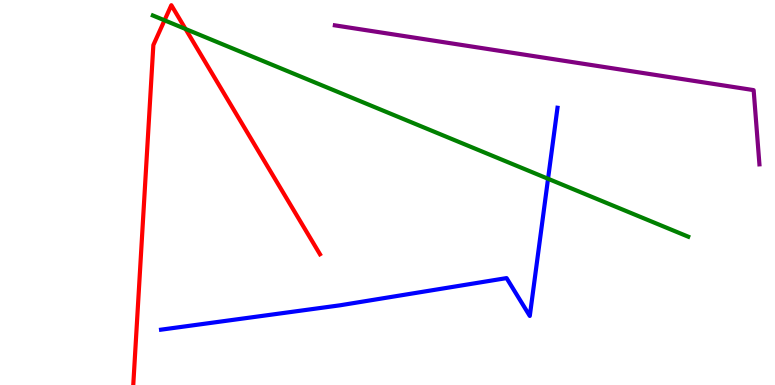[{'lines': ['blue', 'red'], 'intersections': []}, {'lines': ['green', 'red'], 'intersections': [{'x': 2.12, 'y': 9.47}, {'x': 2.39, 'y': 9.25}]}, {'lines': ['purple', 'red'], 'intersections': []}, {'lines': ['blue', 'green'], 'intersections': [{'x': 7.07, 'y': 5.36}]}, {'lines': ['blue', 'purple'], 'intersections': []}, {'lines': ['green', 'purple'], 'intersections': []}]